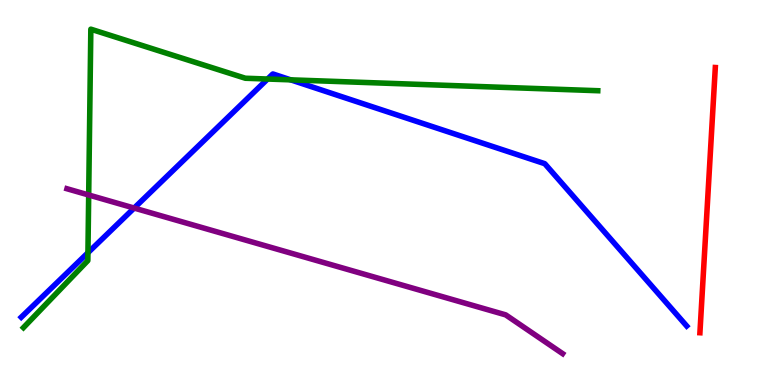[{'lines': ['blue', 'red'], 'intersections': []}, {'lines': ['green', 'red'], 'intersections': []}, {'lines': ['purple', 'red'], 'intersections': []}, {'lines': ['blue', 'green'], 'intersections': [{'x': 1.13, 'y': 3.44}, {'x': 3.45, 'y': 7.95}, {'x': 3.75, 'y': 7.93}]}, {'lines': ['blue', 'purple'], 'intersections': [{'x': 1.73, 'y': 4.6}]}, {'lines': ['green', 'purple'], 'intersections': [{'x': 1.14, 'y': 4.94}]}]